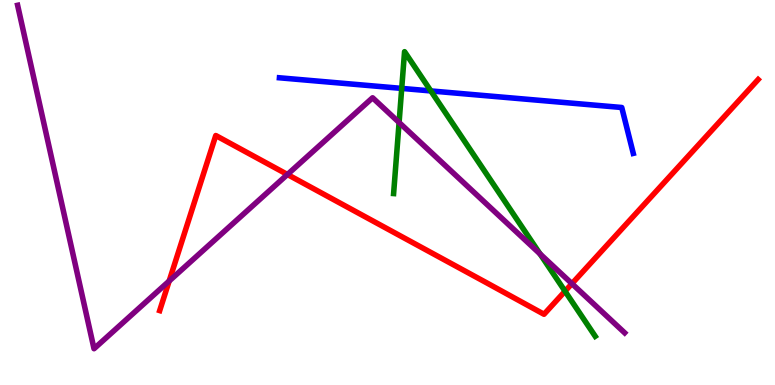[{'lines': ['blue', 'red'], 'intersections': []}, {'lines': ['green', 'red'], 'intersections': [{'x': 7.29, 'y': 2.44}]}, {'lines': ['purple', 'red'], 'intersections': [{'x': 2.18, 'y': 2.7}, {'x': 3.71, 'y': 5.47}, {'x': 7.38, 'y': 2.63}]}, {'lines': ['blue', 'green'], 'intersections': [{'x': 5.18, 'y': 7.7}, {'x': 5.56, 'y': 7.64}]}, {'lines': ['blue', 'purple'], 'intersections': []}, {'lines': ['green', 'purple'], 'intersections': [{'x': 5.15, 'y': 6.82}, {'x': 6.97, 'y': 3.4}]}]